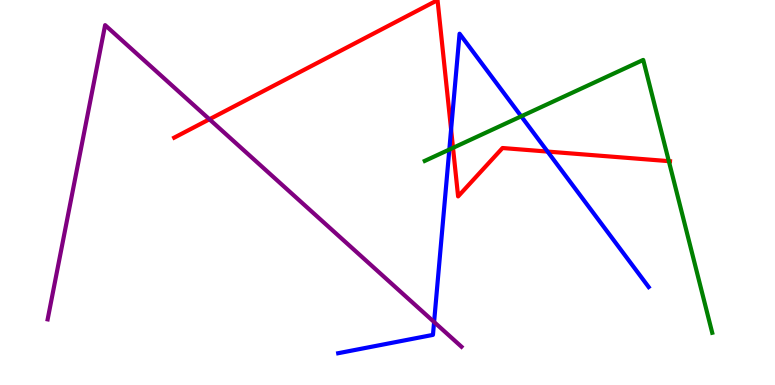[{'lines': ['blue', 'red'], 'intersections': [{'x': 5.82, 'y': 6.64}, {'x': 7.07, 'y': 6.06}]}, {'lines': ['green', 'red'], 'intersections': [{'x': 5.85, 'y': 6.16}, {'x': 8.63, 'y': 5.81}]}, {'lines': ['purple', 'red'], 'intersections': [{'x': 2.7, 'y': 6.9}]}, {'lines': ['blue', 'green'], 'intersections': [{'x': 5.8, 'y': 6.12}, {'x': 6.73, 'y': 6.98}]}, {'lines': ['blue', 'purple'], 'intersections': [{'x': 5.6, 'y': 1.64}]}, {'lines': ['green', 'purple'], 'intersections': []}]